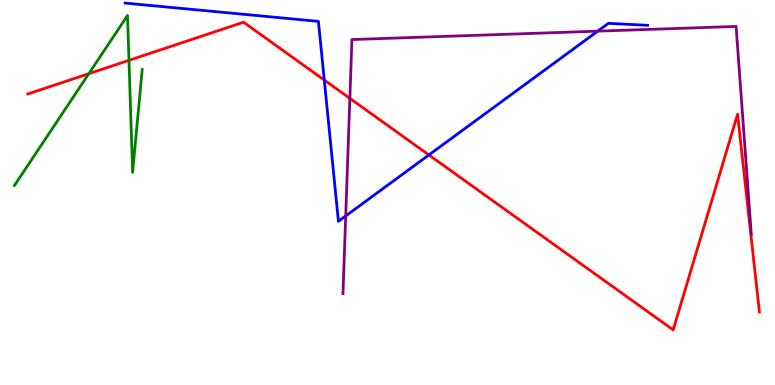[{'lines': ['blue', 'red'], 'intersections': [{'x': 4.18, 'y': 7.92}, {'x': 5.53, 'y': 5.98}]}, {'lines': ['green', 'red'], 'intersections': [{'x': 1.15, 'y': 8.09}, {'x': 1.66, 'y': 8.43}]}, {'lines': ['purple', 'red'], 'intersections': [{'x': 4.51, 'y': 7.45}]}, {'lines': ['blue', 'green'], 'intersections': []}, {'lines': ['blue', 'purple'], 'intersections': [{'x': 4.46, 'y': 4.39}, {'x': 7.71, 'y': 9.19}]}, {'lines': ['green', 'purple'], 'intersections': []}]